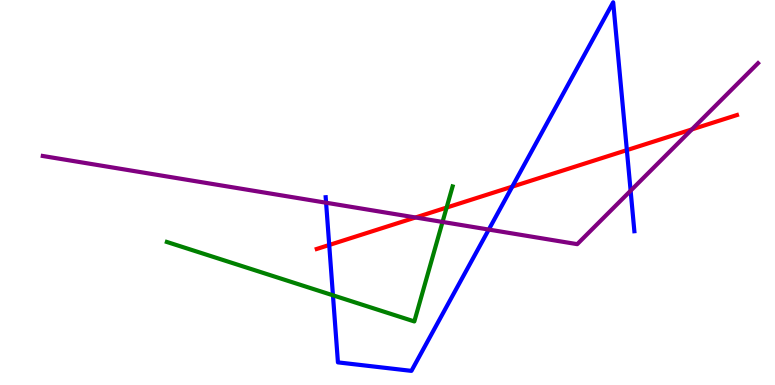[{'lines': ['blue', 'red'], 'intersections': [{'x': 4.25, 'y': 3.64}, {'x': 6.61, 'y': 5.15}, {'x': 8.09, 'y': 6.1}]}, {'lines': ['green', 'red'], 'intersections': [{'x': 5.76, 'y': 4.61}]}, {'lines': ['purple', 'red'], 'intersections': [{'x': 5.36, 'y': 4.35}, {'x': 8.93, 'y': 6.64}]}, {'lines': ['blue', 'green'], 'intersections': [{'x': 4.3, 'y': 2.33}]}, {'lines': ['blue', 'purple'], 'intersections': [{'x': 4.21, 'y': 4.73}, {'x': 6.31, 'y': 4.04}, {'x': 8.14, 'y': 5.05}]}, {'lines': ['green', 'purple'], 'intersections': [{'x': 5.71, 'y': 4.24}]}]